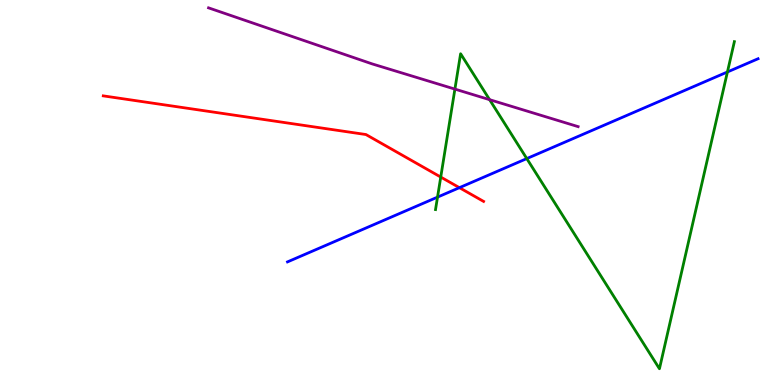[{'lines': ['blue', 'red'], 'intersections': [{'x': 5.93, 'y': 5.13}]}, {'lines': ['green', 'red'], 'intersections': [{'x': 5.69, 'y': 5.4}]}, {'lines': ['purple', 'red'], 'intersections': []}, {'lines': ['blue', 'green'], 'intersections': [{'x': 5.65, 'y': 4.88}, {'x': 6.8, 'y': 5.88}, {'x': 9.39, 'y': 8.13}]}, {'lines': ['blue', 'purple'], 'intersections': []}, {'lines': ['green', 'purple'], 'intersections': [{'x': 5.87, 'y': 7.69}, {'x': 6.32, 'y': 7.41}]}]